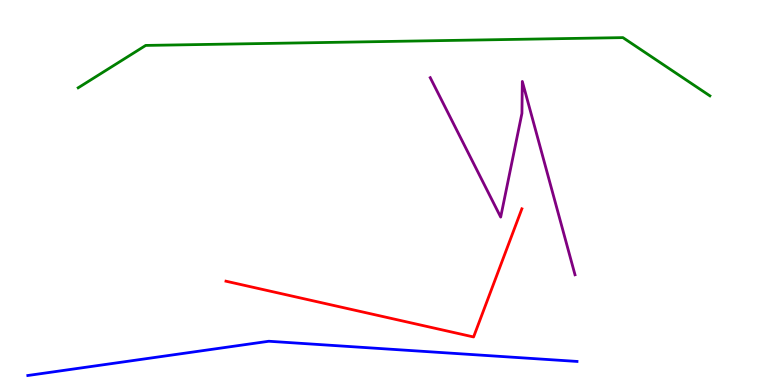[{'lines': ['blue', 'red'], 'intersections': []}, {'lines': ['green', 'red'], 'intersections': []}, {'lines': ['purple', 'red'], 'intersections': []}, {'lines': ['blue', 'green'], 'intersections': []}, {'lines': ['blue', 'purple'], 'intersections': []}, {'lines': ['green', 'purple'], 'intersections': []}]